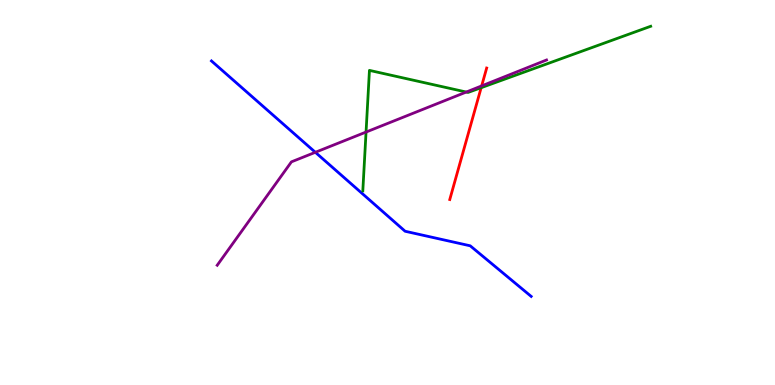[{'lines': ['blue', 'red'], 'intersections': []}, {'lines': ['green', 'red'], 'intersections': [{'x': 6.21, 'y': 7.72}]}, {'lines': ['purple', 'red'], 'intersections': [{'x': 6.21, 'y': 7.77}]}, {'lines': ['blue', 'green'], 'intersections': []}, {'lines': ['blue', 'purple'], 'intersections': [{'x': 4.07, 'y': 6.04}]}, {'lines': ['green', 'purple'], 'intersections': [{'x': 4.72, 'y': 6.57}, {'x': 6.02, 'y': 7.61}]}]